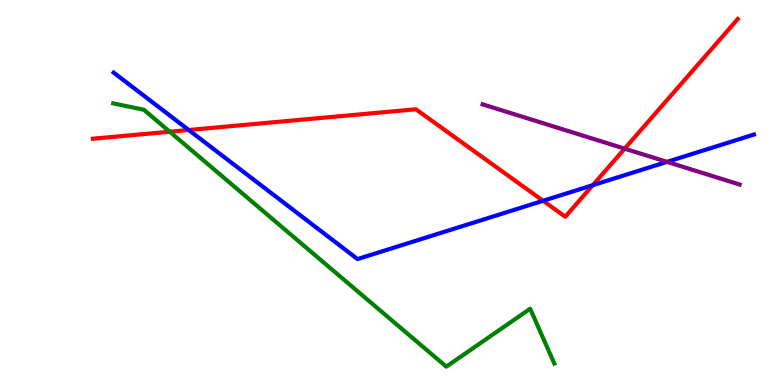[{'lines': ['blue', 'red'], 'intersections': [{'x': 2.44, 'y': 6.62}, {'x': 7.01, 'y': 4.78}, {'x': 7.65, 'y': 5.19}]}, {'lines': ['green', 'red'], 'intersections': [{'x': 2.19, 'y': 6.58}]}, {'lines': ['purple', 'red'], 'intersections': [{'x': 8.06, 'y': 6.14}]}, {'lines': ['blue', 'green'], 'intersections': []}, {'lines': ['blue', 'purple'], 'intersections': [{'x': 8.61, 'y': 5.8}]}, {'lines': ['green', 'purple'], 'intersections': []}]